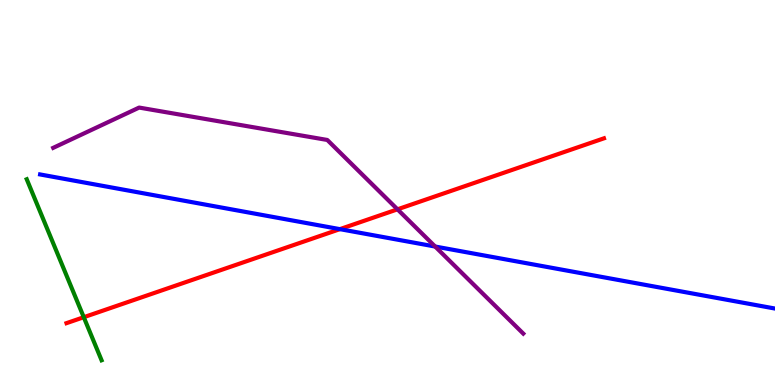[{'lines': ['blue', 'red'], 'intersections': [{'x': 4.39, 'y': 4.05}]}, {'lines': ['green', 'red'], 'intersections': [{'x': 1.08, 'y': 1.76}]}, {'lines': ['purple', 'red'], 'intersections': [{'x': 5.13, 'y': 4.56}]}, {'lines': ['blue', 'green'], 'intersections': []}, {'lines': ['blue', 'purple'], 'intersections': [{'x': 5.61, 'y': 3.6}]}, {'lines': ['green', 'purple'], 'intersections': []}]